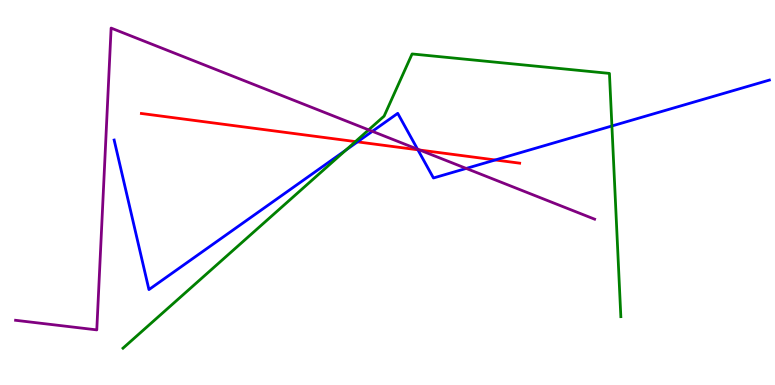[{'lines': ['blue', 'red'], 'intersections': [{'x': 4.61, 'y': 6.32}, {'x': 5.39, 'y': 6.11}, {'x': 6.39, 'y': 5.85}]}, {'lines': ['green', 'red'], 'intersections': [{'x': 4.59, 'y': 6.32}]}, {'lines': ['purple', 'red'], 'intersections': [{'x': 5.42, 'y': 6.1}]}, {'lines': ['blue', 'green'], 'intersections': [{'x': 4.46, 'y': 6.1}, {'x': 7.9, 'y': 6.73}]}, {'lines': ['blue', 'purple'], 'intersections': [{'x': 4.8, 'y': 6.59}, {'x': 5.39, 'y': 6.13}, {'x': 6.02, 'y': 5.63}]}, {'lines': ['green', 'purple'], 'intersections': [{'x': 4.76, 'y': 6.63}]}]